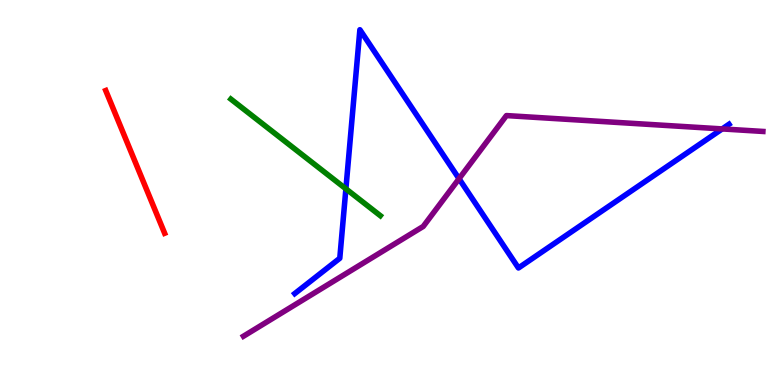[{'lines': ['blue', 'red'], 'intersections': []}, {'lines': ['green', 'red'], 'intersections': []}, {'lines': ['purple', 'red'], 'intersections': []}, {'lines': ['blue', 'green'], 'intersections': [{'x': 4.46, 'y': 5.1}]}, {'lines': ['blue', 'purple'], 'intersections': [{'x': 5.92, 'y': 5.36}, {'x': 9.32, 'y': 6.65}]}, {'lines': ['green', 'purple'], 'intersections': []}]